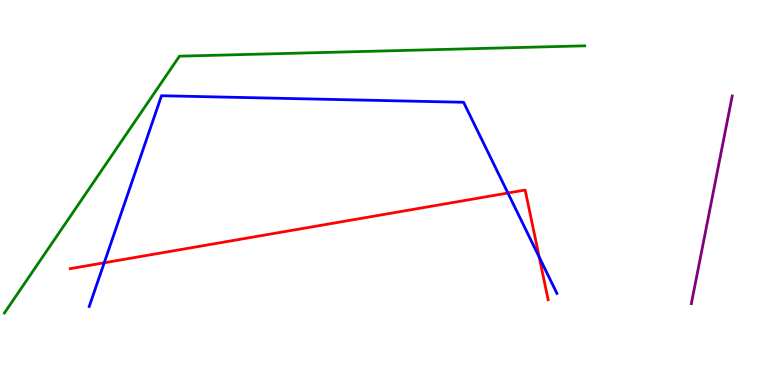[{'lines': ['blue', 'red'], 'intersections': [{'x': 1.34, 'y': 3.17}, {'x': 6.55, 'y': 4.99}, {'x': 6.96, 'y': 3.32}]}, {'lines': ['green', 'red'], 'intersections': []}, {'lines': ['purple', 'red'], 'intersections': []}, {'lines': ['blue', 'green'], 'intersections': []}, {'lines': ['blue', 'purple'], 'intersections': []}, {'lines': ['green', 'purple'], 'intersections': []}]